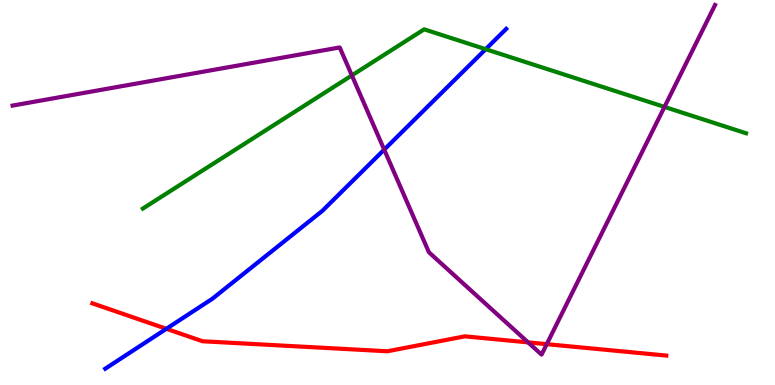[{'lines': ['blue', 'red'], 'intersections': [{'x': 2.15, 'y': 1.46}]}, {'lines': ['green', 'red'], 'intersections': []}, {'lines': ['purple', 'red'], 'intersections': [{'x': 6.81, 'y': 1.11}, {'x': 7.05, 'y': 1.06}]}, {'lines': ['blue', 'green'], 'intersections': [{'x': 6.27, 'y': 8.72}]}, {'lines': ['blue', 'purple'], 'intersections': [{'x': 4.96, 'y': 6.11}]}, {'lines': ['green', 'purple'], 'intersections': [{'x': 4.54, 'y': 8.04}, {'x': 8.57, 'y': 7.22}]}]